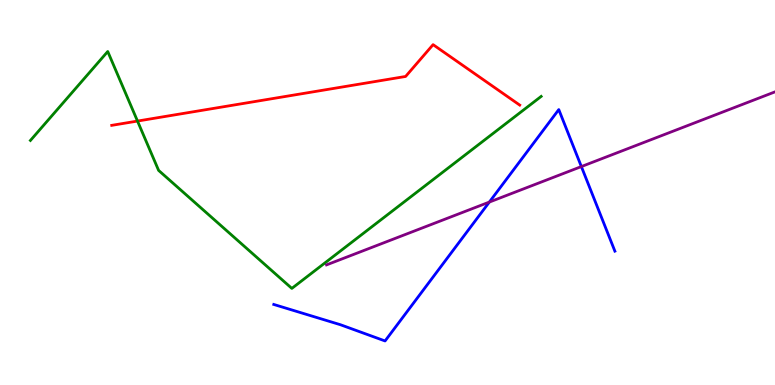[{'lines': ['blue', 'red'], 'intersections': []}, {'lines': ['green', 'red'], 'intersections': [{'x': 1.77, 'y': 6.86}]}, {'lines': ['purple', 'red'], 'intersections': []}, {'lines': ['blue', 'green'], 'intersections': []}, {'lines': ['blue', 'purple'], 'intersections': [{'x': 6.31, 'y': 4.75}, {'x': 7.5, 'y': 5.67}]}, {'lines': ['green', 'purple'], 'intersections': []}]